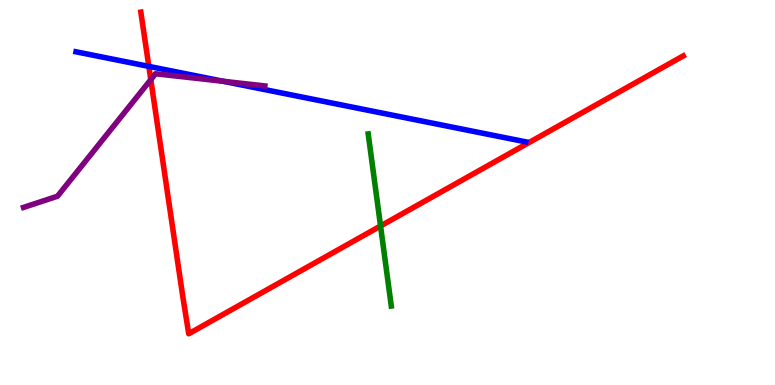[{'lines': ['blue', 'red'], 'intersections': [{'x': 1.92, 'y': 8.28}]}, {'lines': ['green', 'red'], 'intersections': [{'x': 4.91, 'y': 4.13}]}, {'lines': ['purple', 'red'], 'intersections': [{'x': 1.95, 'y': 7.93}]}, {'lines': ['blue', 'green'], 'intersections': []}, {'lines': ['blue', 'purple'], 'intersections': [{'x': 2.88, 'y': 7.89}]}, {'lines': ['green', 'purple'], 'intersections': []}]